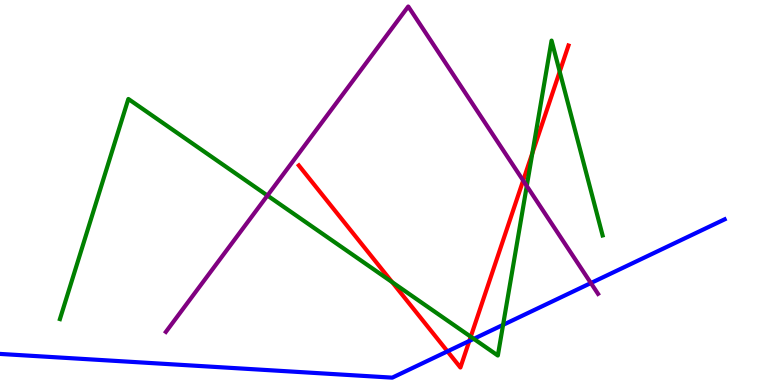[{'lines': ['blue', 'red'], 'intersections': [{'x': 5.77, 'y': 0.874}, {'x': 6.06, 'y': 1.14}]}, {'lines': ['green', 'red'], 'intersections': [{'x': 5.06, 'y': 2.67}, {'x': 6.07, 'y': 1.25}, {'x': 6.87, 'y': 6.02}, {'x': 7.22, 'y': 8.14}]}, {'lines': ['purple', 'red'], 'intersections': [{'x': 6.75, 'y': 5.31}]}, {'lines': ['blue', 'green'], 'intersections': [{'x': 6.11, 'y': 1.2}, {'x': 6.49, 'y': 1.56}]}, {'lines': ['blue', 'purple'], 'intersections': [{'x': 7.62, 'y': 2.65}]}, {'lines': ['green', 'purple'], 'intersections': [{'x': 3.45, 'y': 4.92}, {'x': 6.8, 'y': 5.17}]}]